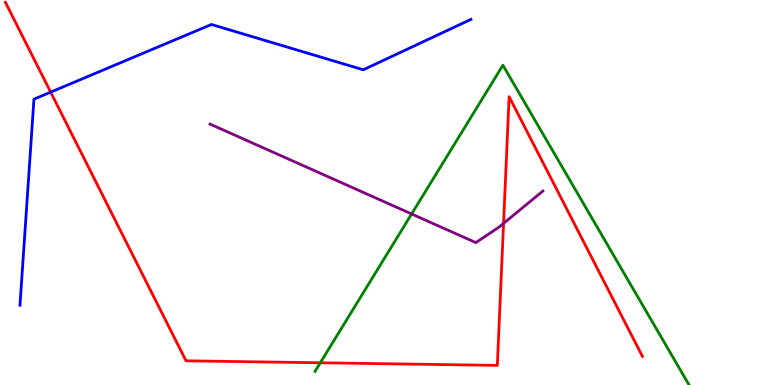[{'lines': ['blue', 'red'], 'intersections': [{'x': 0.654, 'y': 7.61}]}, {'lines': ['green', 'red'], 'intersections': [{'x': 4.13, 'y': 0.577}]}, {'lines': ['purple', 'red'], 'intersections': [{'x': 6.5, 'y': 4.2}]}, {'lines': ['blue', 'green'], 'intersections': []}, {'lines': ['blue', 'purple'], 'intersections': []}, {'lines': ['green', 'purple'], 'intersections': [{'x': 5.31, 'y': 4.44}]}]